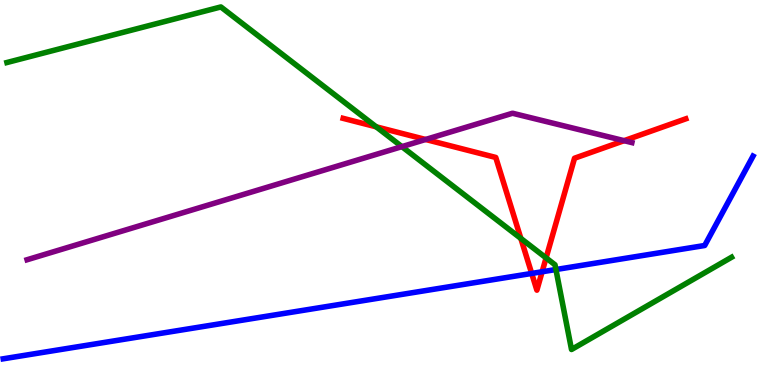[{'lines': ['blue', 'red'], 'intersections': [{'x': 6.86, 'y': 2.9}, {'x': 7.0, 'y': 2.94}]}, {'lines': ['green', 'red'], 'intersections': [{'x': 4.85, 'y': 6.71}, {'x': 6.72, 'y': 3.81}, {'x': 7.05, 'y': 3.3}]}, {'lines': ['purple', 'red'], 'intersections': [{'x': 5.49, 'y': 6.38}, {'x': 8.05, 'y': 6.35}]}, {'lines': ['blue', 'green'], 'intersections': [{'x': 7.17, 'y': 3.0}]}, {'lines': ['blue', 'purple'], 'intersections': []}, {'lines': ['green', 'purple'], 'intersections': [{'x': 5.19, 'y': 6.19}]}]